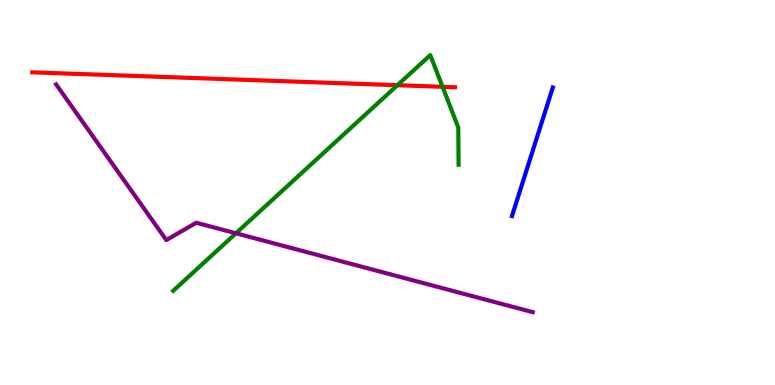[{'lines': ['blue', 'red'], 'intersections': []}, {'lines': ['green', 'red'], 'intersections': [{'x': 5.13, 'y': 7.79}, {'x': 5.71, 'y': 7.75}]}, {'lines': ['purple', 'red'], 'intersections': []}, {'lines': ['blue', 'green'], 'intersections': []}, {'lines': ['blue', 'purple'], 'intersections': []}, {'lines': ['green', 'purple'], 'intersections': [{'x': 3.04, 'y': 3.94}]}]